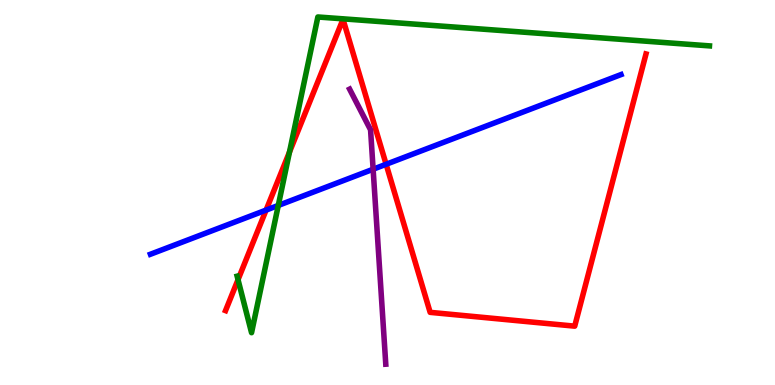[{'lines': ['blue', 'red'], 'intersections': [{'x': 3.43, 'y': 4.54}, {'x': 4.98, 'y': 5.73}]}, {'lines': ['green', 'red'], 'intersections': [{'x': 3.07, 'y': 2.74}, {'x': 3.74, 'y': 6.05}]}, {'lines': ['purple', 'red'], 'intersections': []}, {'lines': ['blue', 'green'], 'intersections': [{'x': 3.59, 'y': 4.66}]}, {'lines': ['blue', 'purple'], 'intersections': [{'x': 4.81, 'y': 5.6}]}, {'lines': ['green', 'purple'], 'intersections': []}]